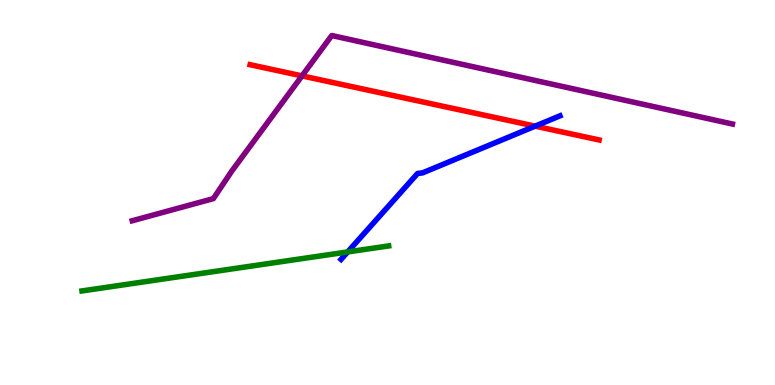[{'lines': ['blue', 'red'], 'intersections': [{'x': 6.9, 'y': 6.72}]}, {'lines': ['green', 'red'], 'intersections': []}, {'lines': ['purple', 'red'], 'intersections': [{'x': 3.9, 'y': 8.03}]}, {'lines': ['blue', 'green'], 'intersections': [{'x': 4.49, 'y': 3.46}]}, {'lines': ['blue', 'purple'], 'intersections': []}, {'lines': ['green', 'purple'], 'intersections': []}]